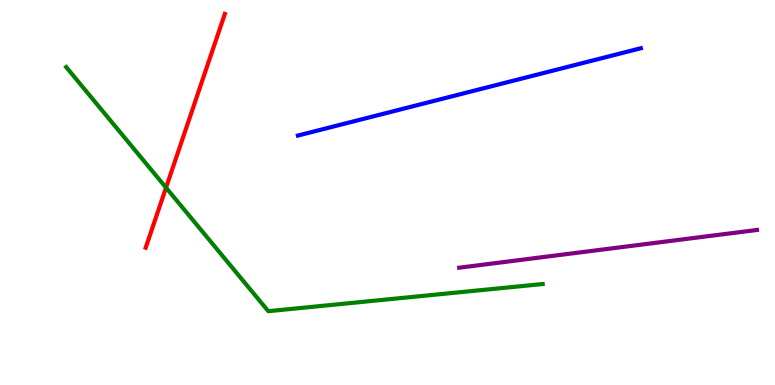[{'lines': ['blue', 'red'], 'intersections': []}, {'lines': ['green', 'red'], 'intersections': [{'x': 2.14, 'y': 5.13}]}, {'lines': ['purple', 'red'], 'intersections': []}, {'lines': ['blue', 'green'], 'intersections': []}, {'lines': ['blue', 'purple'], 'intersections': []}, {'lines': ['green', 'purple'], 'intersections': []}]